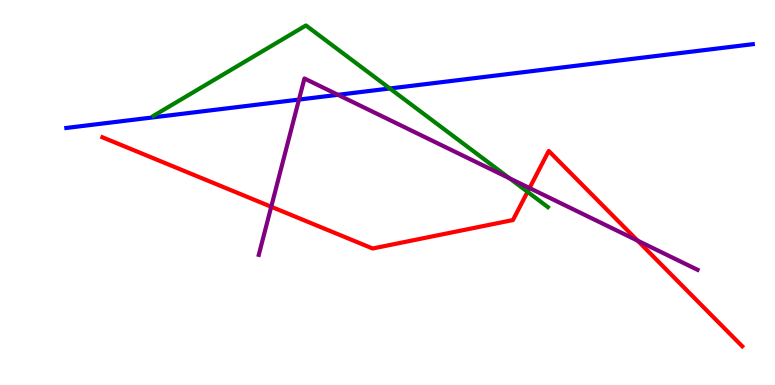[{'lines': ['blue', 'red'], 'intersections': []}, {'lines': ['green', 'red'], 'intersections': [{'x': 6.81, 'y': 5.02}]}, {'lines': ['purple', 'red'], 'intersections': [{'x': 3.5, 'y': 4.63}, {'x': 6.83, 'y': 5.12}, {'x': 8.23, 'y': 3.75}]}, {'lines': ['blue', 'green'], 'intersections': [{'x': 5.03, 'y': 7.7}]}, {'lines': ['blue', 'purple'], 'intersections': [{'x': 3.86, 'y': 7.41}, {'x': 4.36, 'y': 7.54}]}, {'lines': ['green', 'purple'], 'intersections': [{'x': 6.57, 'y': 5.37}]}]